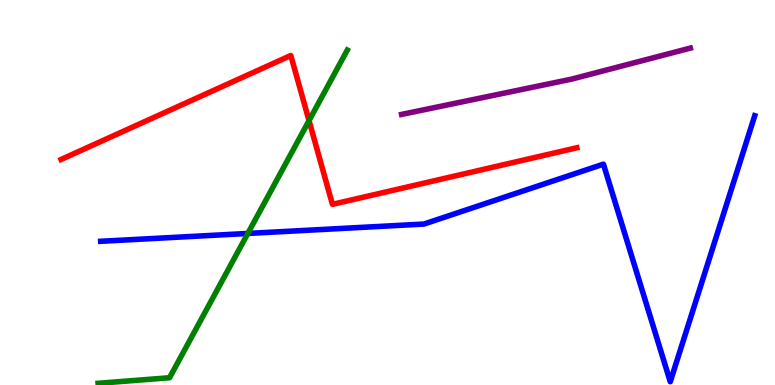[{'lines': ['blue', 'red'], 'intersections': []}, {'lines': ['green', 'red'], 'intersections': [{'x': 3.99, 'y': 6.87}]}, {'lines': ['purple', 'red'], 'intersections': []}, {'lines': ['blue', 'green'], 'intersections': [{'x': 3.2, 'y': 3.94}]}, {'lines': ['blue', 'purple'], 'intersections': []}, {'lines': ['green', 'purple'], 'intersections': []}]